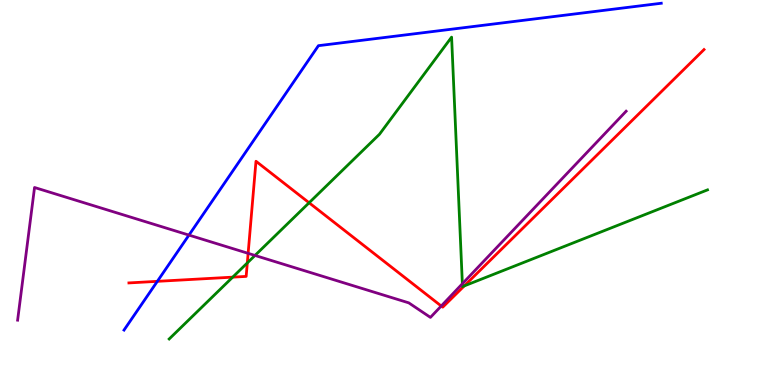[{'lines': ['blue', 'red'], 'intersections': [{'x': 2.03, 'y': 2.69}]}, {'lines': ['green', 'red'], 'intersections': [{'x': 3.0, 'y': 2.8}, {'x': 3.19, 'y': 3.17}, {'x': 3.99, 'y': 4.73}, {'x': 5.99, 'y': 2.57}]}, {'lines': ['purple', 'red'], 'intersections': [{'x': 3.2, 'y': 3.42}, {'x': 5.69, 'y': 2.05}]}, {'lines': ['blue', 'green'], 'intersections': []}, {'lines': ['blue', 'purple'], 'intersections': [{'x': 2.44, 'y': 3.89}]}, {'lines': ['green', 'purple'], 'intersections': [{'x': 3.29, 'y': 3.36}, {'x': 5.97, 'y': 2.63}]}]